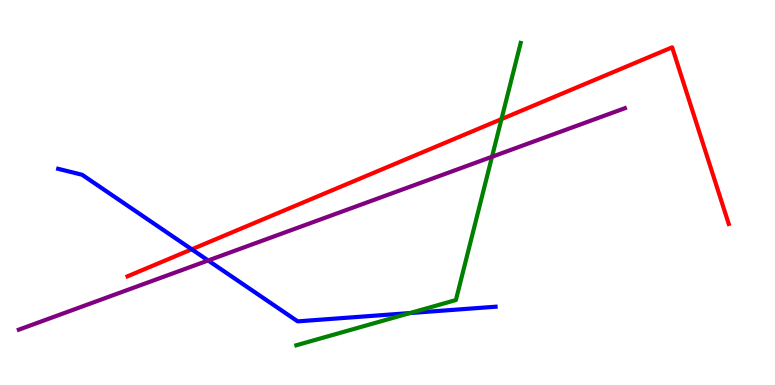[{'lines': ['blue', 'red'], 'intersections': [{'x': 2.47, 'y': 3.52}]}, {'lines': ['green', 'red'], 'intersections': [{'x': 6.47, 'y': 6.91}]}, {'lines': ['purple', 'red'], 'intersections': []}, {'lines': ['blue', 'green'], 'intersections': [{'x': 5.29, 'y': 1.87}]}, {'lines': ['blue', 'purple'], 'intersections': [{'x': 2.69, 'y': 3.23}]}, {'lines': ['green', 'purple'], 'intersections': [{'x': 6.35, 'y': 5.93}]}]